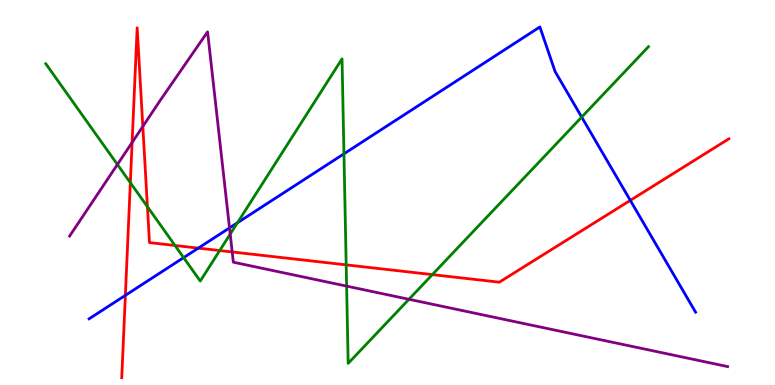[{'lines': ['blue', 'red'], 'intersections': [{'x': 1.62, 'y': 2.33}, {'x': 2.56, 'y': 3.56}, {'x': 8.13, 'y': 4.8}]}, {'lines': ['green', 'red'], 'intersections': [{'x': 1.68, 'y': 5.25}, {'x': 1.9, 'y': 4.63}, {'x': 2.26, 'y': 3.62}, {'x': 2.84, 'y': 3.49}, {'x': 4.47, 'y': 3.12}, {'x': 5.58, 'y': 2.87}]}, {'lines': ['purple', 'red'], 'intersections': [{'x': 1.7, 'y': 6.3}, {'x': 1.84, 'y': 6.72}, {'x': 3.0, 'y': 3.46}]}, {'lines': ['blue', 'green'], 'intersections': [{'x': 2.37, 'y': 3.31}, {'x': 3.06, 'y': 4.21}, {'x': 4.44, 'y': 6.0}, {'x': 7.51, 'y': 6.96}]}, {'lines': ['blue', 'purple'], 'intersections': [{'x': 2.96, 'y': 4.08}]}, {'lines': ['green', 'purple'], 'intersections': [{'x': 1.51, 'y': 5.73}, {'x': 2.97, 'y': 3.92}, {'x': 4.47, 'y': 2.57}, {'x': 5.28, 'y': 2.23}]}]